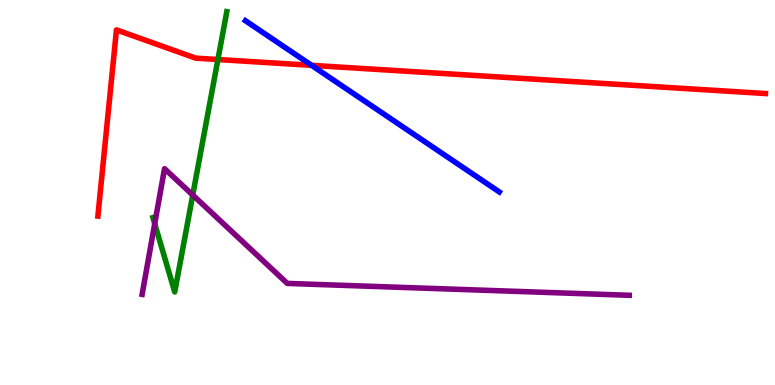[{'lines': ['blue', 'red'], 'intersections': [{'x': 4.02, 'y': 8.3}]}, {'lines': ['green', 'red'], 'intersections': [{'x': 2.81, 'y': 8.45}]}, {'lines': ['purple', 'red'], 'intersections': []}, {'lines': ['blue', 'green'], 'intersections': []}, {'lines': ['blue', 'purple'], 'intersections': []}, {'lines': ['green', 'purple'], 'intersections': [{'x': 2.0, 'y': 4.19}, {'x': 2.49, 'y': 4.93}]}]